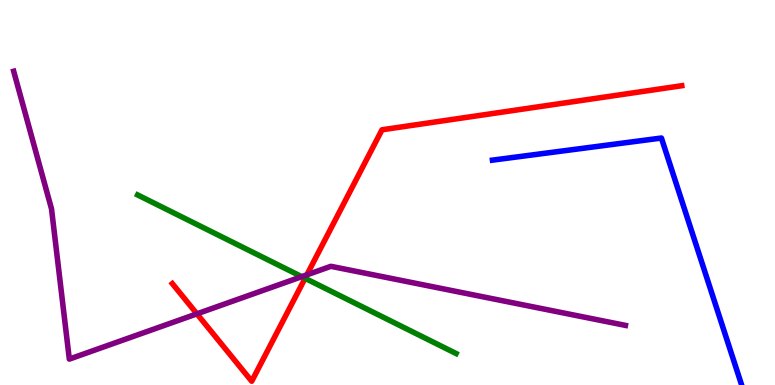[{'lines': ['blue', 'red'], 'intersections': []}, {'lines': ['green', 'red'], 'intersections': [{'x': 3.94, 'y': 2.77}]}, {'lines': ['purple', 'red'], 'intersections': [{'x': 2.54, 'y': 1.85}, {'x': 3.96, 'y': 2.86}]}, {'lines': ['blue', 'green'], 'intersections': []}, {'lines': ['blue', 'purple'], 'intersections': []}, {'lines': ['green', 'purple'], 'intersections': [{'x': 3.89, 'y': 2.81}]}]